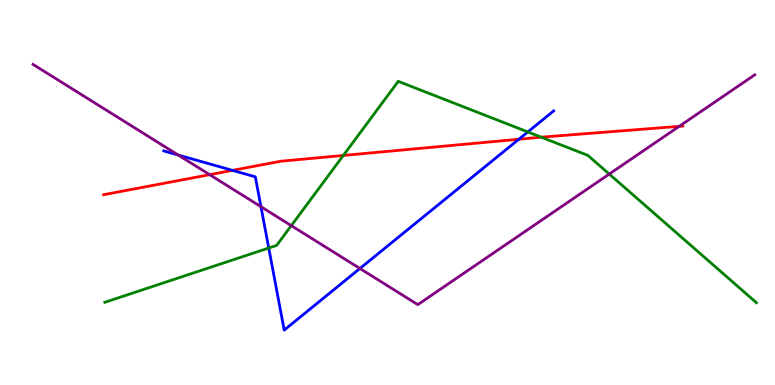[{'lines': ['blue', 'red'], 'intersections': [{'x': 3.0, 'y': 5.57}, {'x': 6.69, 'y': 6.38}]}, {'lines': ['green', 'red'], 'intersections': [{'x': 4.43, 'y': 5.96}, {'x': 6.98, 'y': 6.44}]}, {'lines': ['purple', 'red'], 'intersections': [{'x': 2.71, 'y': 5.46}, {'x': 8.76, 'y': 6.72}]}, {'lines': ['blue', 'green'], 'intersections': [{'x': 3.47, 'y': 3.56}, {'x': 6.81, 'y': 6.57}]}, {'lines': ['blue', 'purple'], 'intersections': [{'x': 2.3, 'y': 5.97}, {'x': 3.37, 'y': 4.63}, {'x': 4.64, 'y': 3.03}]}, {'lines': ['green', 'purple'], 'intersections': [{'x': 3.76, 'y': 4.14}, {'x': 7.86, 'y': 5.48}]}]